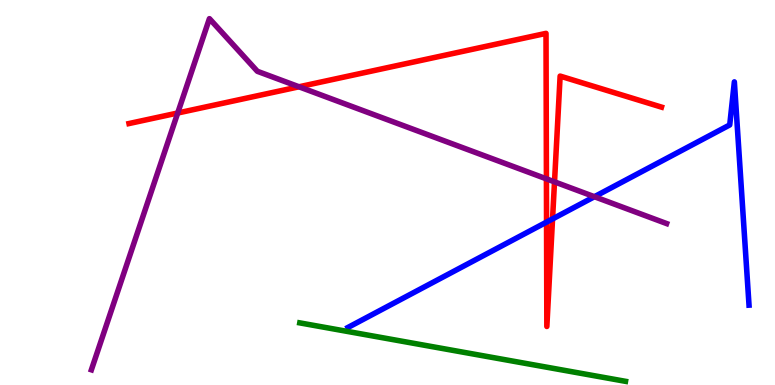[{'lines': ['blue', 'red'], 'intersections': [{'x': 7.05, 'y': 4.23}, {'x': 7.13, 'y': 4.31}]}, {'lines': ['green', 'red'], 'intersections': []}, {'lines': ['purple', 'red'], 'intersections': [{'x': 2.29, 'y': 7.06}, {'x': 3.86, 'y': 7.75}, {'x': 7.05, 'y': 5.35}, {'x': 7.16, 'y': 5.28}]}, {'lines': ['blue', 'green'], 'intersections': []}, {'lines': ['blue', 'purple'], 'intersections': [{'x': 7.67, 'y': 4.89}]}, {'lines': ['green', 'purple'], 'intersections': []}]